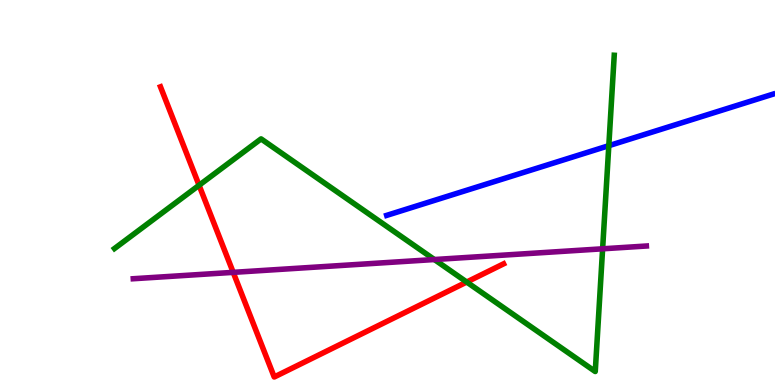[{'lines': ['blue', 'red'], 'intersections': []}, {'lines': ['green', 'red'], 'intersections': [{'x': 2.57, 'y': 5.19}, {'x': 6.02, 'y': 2.67}]}, {'lines': ['purple', 'red'], 'intersections': [{'x': 3.01, 'y': 2.93}]}, {'lines': ['blue', 'green'], 'intersections': [{'x': 7.86, 'y': 6.22}]}, {'lines': ['blue', 'purple'], 'intersections': []}, {'lines': ['green', 'purple'], 'intersections': [{'x': 5.6, 'y': 3.26}, {'x': 7.78, 'y': 3.54}]}]